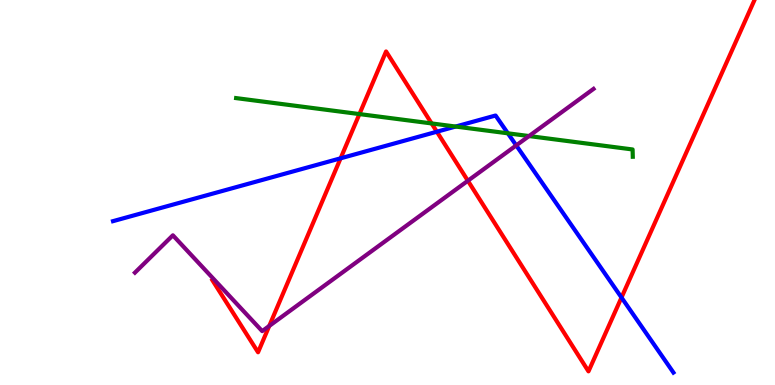[{'lines': ['blue', 'red'], 'intersections': [{'x': 4.39, 'y': 5.89}, {'x': 5.64, 'y': 6.58}, {'x': 8.02, 'y': 2.27}]}, {'lines': ['green', 'red'], 'intersections': [{'x': 4.64, 'y': 7.04}, {'x': 5.57, 'y': 6.79}]}, {'lines': ['purple', 'red'], 'intersections': [{'x': 3.47, 'y': 1.53}, {'x': 6.04, 'y': 5.31}]}, {'lines': ['blue', 'green'], 'intersections': [{'x': 5.88, 'y': 6.71}, {'x': 6.55, 'y': 6.54}]}, {'lines': ['blue', 'purple'], 'intersections': [{'x': 6.66, 'y': 6.22}]}, {'lines': ['green', 'purple'], 'intersections': [{'x': 6.83, 'y': 6.47}]}]